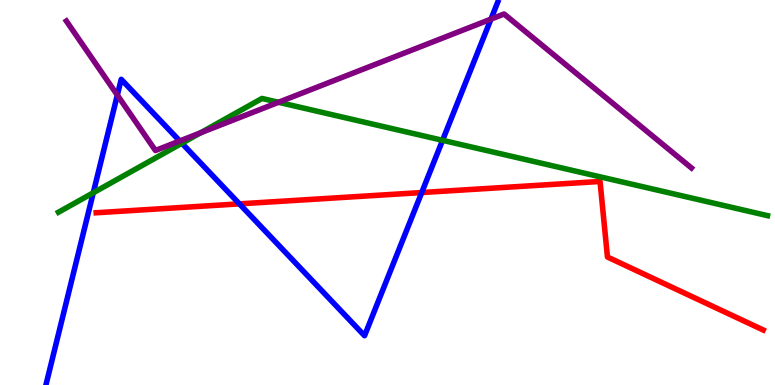[{'lines': ['blue', 'red'], 'intersections': [{'x': 3.09, 'y': 4.7}, {'x': 5.44, 'y': 5.0}]}, {'lines': ['green', 'red'], 'intersections': []}, {'lines': ['purple', 'red'], 'intersections': []}, {'lines': ['blue', 'green'], 'intersections': [{'x': 1.2, 'y': 4.99}, {'x': 2.35, 'y': 6.28}, {'x': 5.71, 'y': 6.36}]}, {'lines': ['blue', 'purple'], 'intersections': [{'x': 1.51, 'y': 7.53}, {'x': 2.32, 'y': 6.34}, {'x': 6.33, 'y': 9.5}]}, {'lines': ['green', 'purple'], 'intersections': [{'x': 2.59, 'y': 6.55}, {'x': 3.59, 'y': 7.34}]}]